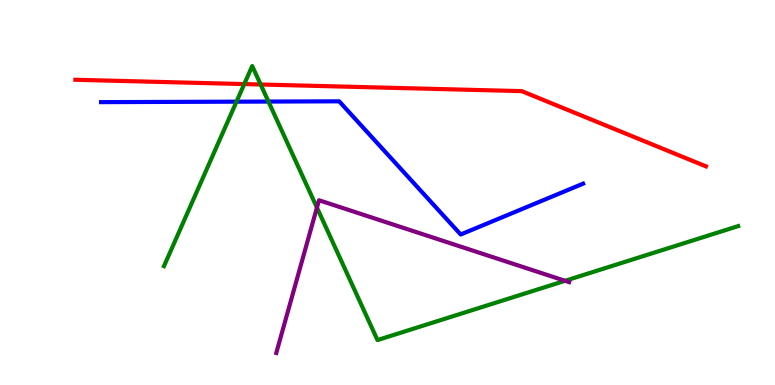[{'lines': ['blue', 'red'], 'intersections': []}, {'lines': ['green', 'red'], 'intersections': [{'x': 3.15, 'y': 7.82}, {'x': 3.36, 'y': 7.81}]}, {'lines': ['purple', 'red'], 'intersections': []}, {'lines': ['blue', 'green'], 'intersections': [{'x': 3.05, 'y': 7.36}, {'x': 3.46, 'y': 7.36}]}, {'lines': ['blue', 'purple'], 'intersections': []}, {'lines': ['green', 'purple'], 'intersections': [{'x': 4.09, 'y': 4.61}, {'x': 7.29, 'y': 2.71}]}]